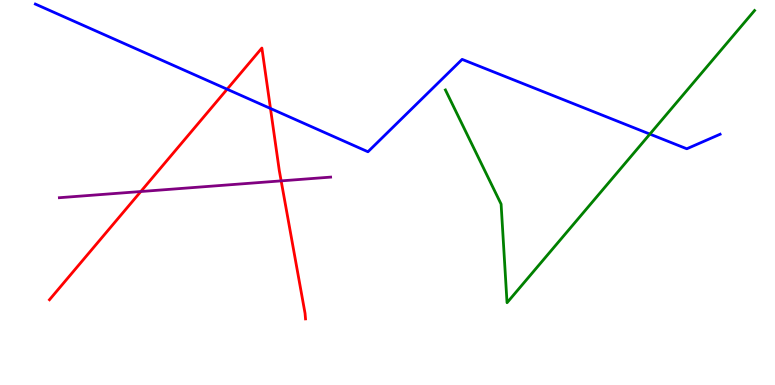[{'lines': ['blue', 'red'], 'intersections': [{'x': 2.93, 'y': 7.68}, {'x': 3.49, 'y': 7.18}]}, {'lines': ['green', 'red'], 'intersections': []}, {'lines': ['purple', 'red'], 'intersections': [{'x': 1.82, 'y': 5.03}, {'x': 3.63, 'y': 5.3}]}, {'lines': ['blue', 'green'], 'intersections': [{'x': 8.39, 'y': 6.52}]}, {'lines': ['blue', 'purple'], 'intersections': []}, {'lines': ['green', 'purple'], 'intersections': []}]